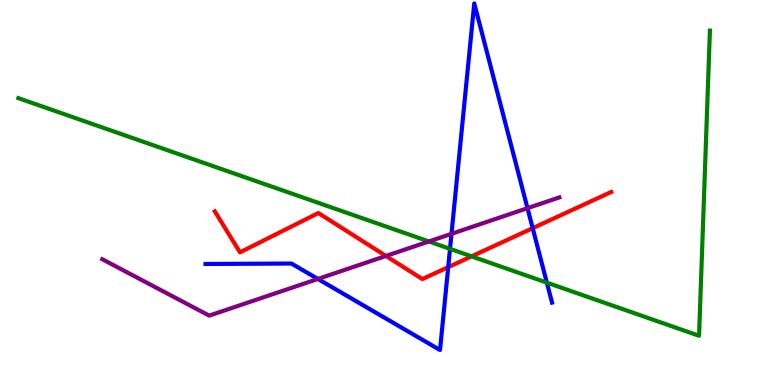[{'lines': ['blue', 'red'], 'intersections': [{'x': 5.78, 'y': 3.06}, {'x': 6.87, 'y': 4.07}]}, {'lines': ['green', 'red'], 'intersections': [{'x': 6.08, 'y': 3.34}]}, {'lines': ['purple', 'red'], 'intersections': [{'x': 4.98, 'y': 3.35}]}, {'lines': ['blue', 'green'], 'intersections': [{'x': 5.81, 'y': 3.54}, {'x': 7.06, 'y': 2.66}]}, {'lines': ['blue', 'purple'], 'intersections': [{'x': 4.1, 'y': 2.75}, {'x': 5.83, 'y': 3.93}, {'x': 6.81, 'y': 4.59}]}, {'lines': ['green', 'purple'], 'intersections': [{'x': 5.53, 'y': 3.73}]}]